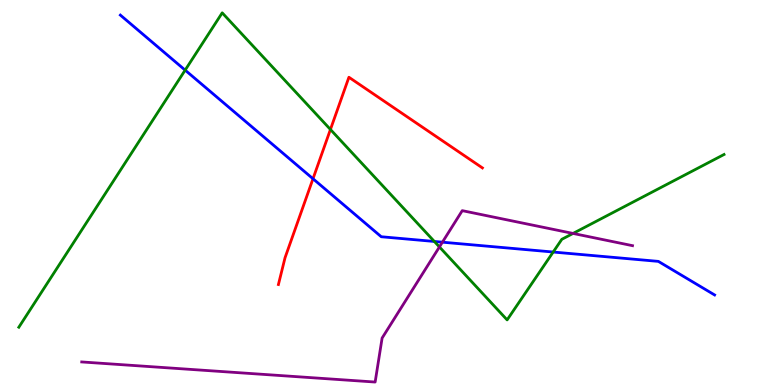[{'lines': ['blue', 'red'], 'intersections': [{'x': 4.04, 'y': 5.36}]}, {'lines': ['green', 'red'], 'intersections': [{'x': 4.26, 'y': 6.64}]}, {'lines': ['purple', 'red'], 'intersections': []}, {'lines': ['blue', 'green'], 'intersections': [{'x': 2.39, 'y': 8.18}, {'x': 5.6, 'y': 3.73}, {'x': 7.14, 'y': 3.45}]}, {'lines': ['blue', 'purple'], 'intersections': [{'x': 5.71, 'y': 3.71}]}, {'lines': ['green', 'purple'], 'intersections': [{'x': 5.67, 'y': 3.59}, {'x': 7.39, 'y': 3.94}]}]